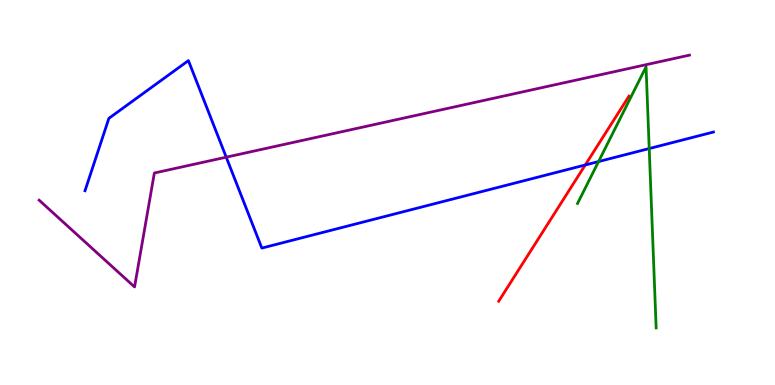[{'lines': ['blue', 'red'], 'intersections': [{'x': 7.55, 'y': 5.71}]}, {'lines': ['green', 'red'], 'intersections': []}, {'lines': ['purple', 'red'], 'intersections': []}, {'lines': ['blue', 'green'], 'intersections': [{'x': 7.72, 'y': 5.8}, {'x': 8.38, 'y': 6.14}]}, {'lines': ['blue', 'purple'], 'intersections': [{'x': 2.92, 'y': 5.92}]}, {'lines': ['green', 'purple'], 'intersections': []}]